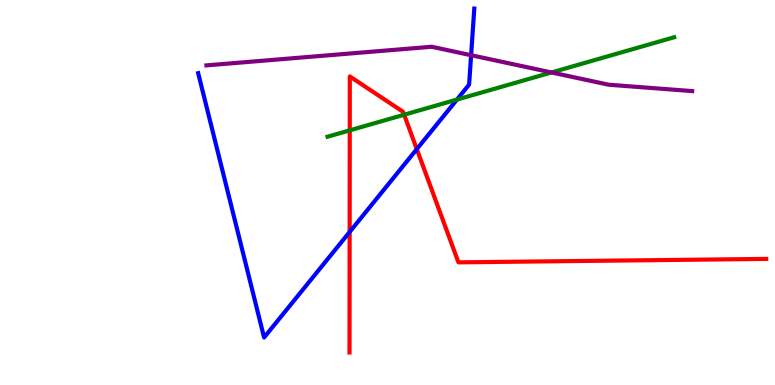[{'lines': ['blue', 'red'], 'intersections': [{'x': 4.51, 'y': 3.97}, {'x': 5.38, 'y': 6.13}]}, {'lines': ['green', 'red'], 'intersections': [{'x': 4.51, 'y': 6.61}, {'x': 5.21, 'y': 7.02}]}, {'lines': ['purple', 'red'], 'intersections': []}, {'lines': ['blue', 'green'], 'intersections': [{'x': 5.9, 'y': 7.41}]}, {'lines': ['blue', 'purple'], 'intersections': [{'x': 6.08, 'y': 8.57}]}, {'lines': ['green', 'purple'], 'intersections': [{'x': 7.12, 'y': 8.12}]}]